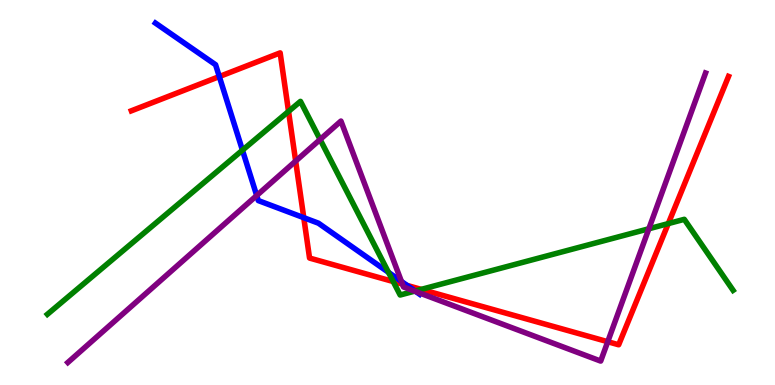[{'lines': ['blue', 'red'], 'intersections': [{'x': 2.83, 'y': 8.01}, {'x': 3.92, 'y': 4.35}, {'x': 5.25, 'y': 2.59}]}, {'lines': ['green', 'red'], 'intersections': [{'x': 3.72, 'y': 7.11}, {'x': 5.07, 'y': 2.69}, {'x': 5.44, 'y': 2.48}, {'x': 8.62, 'y': 4.19}]}, {'lines': ['purple', 'red'], 'intersections': [{'x': 3.81, 'y': 5.82}, {'x': 5.19, 'y': 2.62}, {'x': 7.84, 'y': 1.12}]}, {'lines': ['blue', 'green'], 'intersections': [{'x': 3.13, 'y': 6.1}, {'x': 5.01, 'y': 2.93}, {'x': 5.36, 'y': 2.44}]}, {'lines': ['blue', 'purple'], 'intersections': [{'x': 3.31, 'y': 4.92}, {'x': 5.18, 'y': 2.69}, {'x': 5.37, 'y': 2.42}]}, {'lines': ['green', 'purple'], 'intersections': [{'x': 4.13, 'y': 6.38}, {'x': 5.35, 'y': 2.44}, {'x': 8.37, 'y': 4.06}]}]